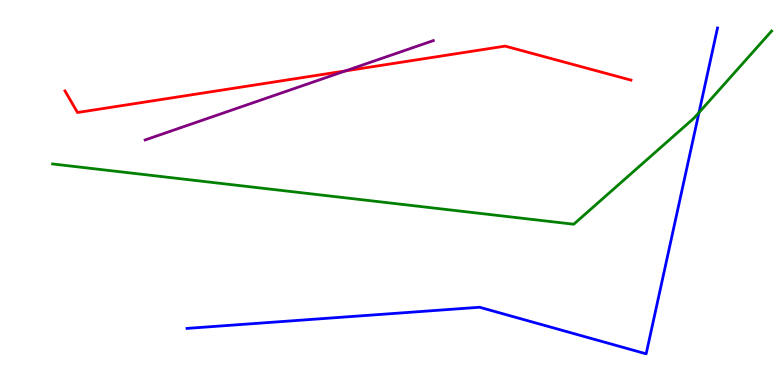[{'lines': ['blue', 'red'], 'intersections': []}, {'lines': ['green', 'red'], 'intersections': []}, {'lines': ['purple', 'red'], 'intersections': [{'x': 4.46, 'y': 8.16}]}, {'lines': ['blue', 'green'], 'intersections': [{'x': 9.02, 'y': 7.08}]}, {'lines': ['blue', 'purple'], 'intersections': []}, {'lines': ['green', 'purple'], 'intersections': []}]